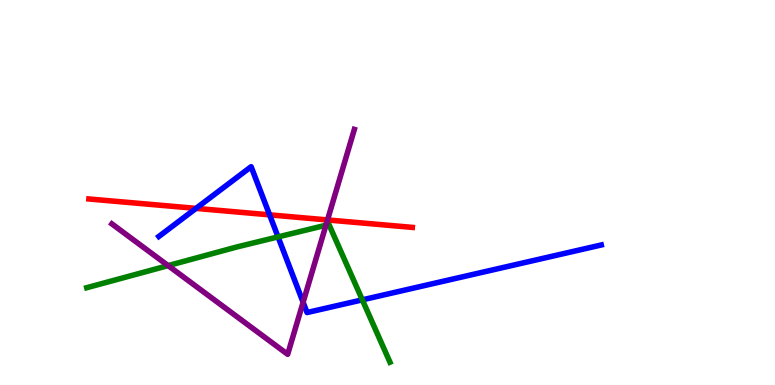[{'lines': ['blue', 'red'], 'intersections': [{'x': 2.53, 'y': 4.59}, {'x': 3.48, 'y': 4.42}]}, {'lines': ['green', 'red'], 'intersections': []}, {'lines': ['purple', 'red'], 'intersections': [{'x': 4.23, 'y': 4.29}]}, {'lines': ['blue', 'green'], 'intersections': [{'x': 3.59, 'y': 3.85}, {'x': 4.68, 'y': 2.21}]}, {'lines': ['blue', 'purple'], 'intersections': [{'x': 3.91, 'y': 2.15}]}, {'lines': ['green', 'purple'], 'intersections': [{'x': 2.17, 'y': 3.1}, {'x': 4.21, 'y': 4.15}]}]